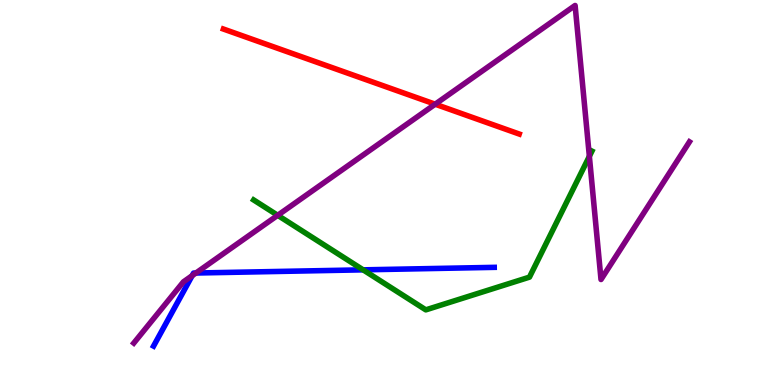[{'lines': ['blue', 'red'], 'intersections': []}, {'lines': ['green', 'red'], 'intersections': []}, {'lines': ['purple', 'red'], 'intersections': [{'x': 5.62, 'y': 7.29}]}, {'lines': ['blue', 'green'], 'intersections': [{'x': 4.69, 'y': 2.99}]}, {'lines': ['blue', 'purple'], 'intersections': [{'x': 2.48, 'y': 2.84}, {'x': 2.53, 'y': 2.91}]}, {'lines': ['green', 'purple'], 'intersections': [{'x': 3.58, 'y': 4.41}, {'x': 7.6, 'y': 5.94}]}]